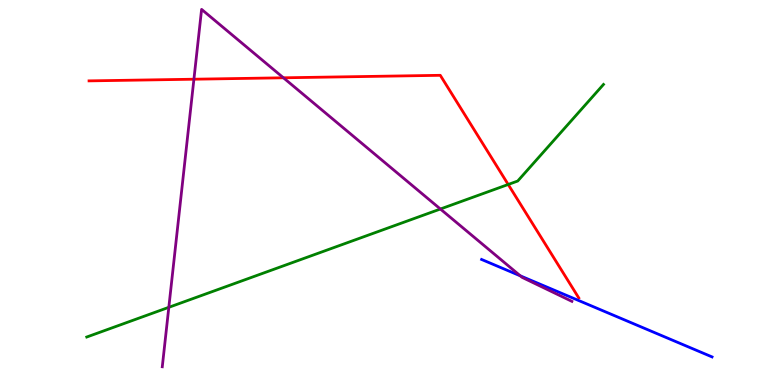[{'lines': ['blue', 'red'], 'intersections': []}, {'lines': ['green', 'red'], 'intersections': [{'x': 6.56, 'y': 5.21}]}, {'lines': ['purple', 'red'], 'intersections': [{'x': 2.5, 'y': 7.94}, {'x': 3.66, 'y': 7.98}]}, {'lines': ['blue', 'green'], 'intersections': []}, {'lines': ['blue', 'purple'], 'intersections': [{'x': 6.71, 'y': 2.84}]}, {'lines': ['green', 'purple'], 'intersections': [{'x': 2.18, 'y': 2.02}, {'x': 5.68, 'y': 4.57}]}]